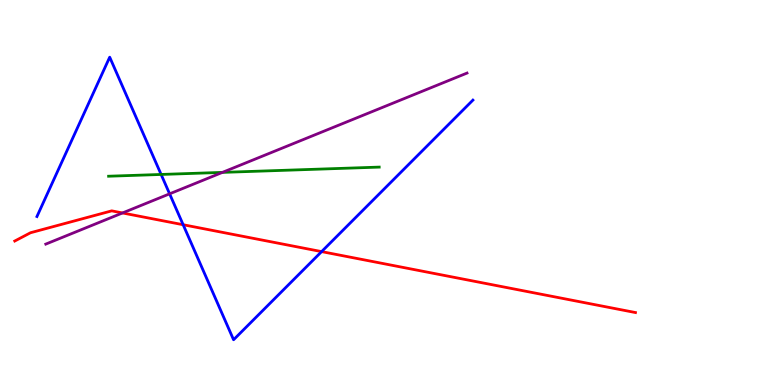[{'lines': ['blue', 'red'], 'intersections': [{'x': 2.36, 'y': 4.16}, {'x': 4.15, 'y': 3.46}]}, {'lines': ['green', 'red'], 'intersections': []}, {'lines': ['purple', 'red'], 'intersections': [{'x': 1.58, 'y': 4.47}]}, {'lines': ['blue', 'green'], 'intersections': [{'x': 2.08, 'y': 5.47}]}, {'lines': ['blue', 'purple'], 'intersections': [{'x': 2.19, 'y': 4.97}]}, {'lines': ['green', 'purple'], 'intersections': [{'x': 2.87, 'y': 5.52}]}]